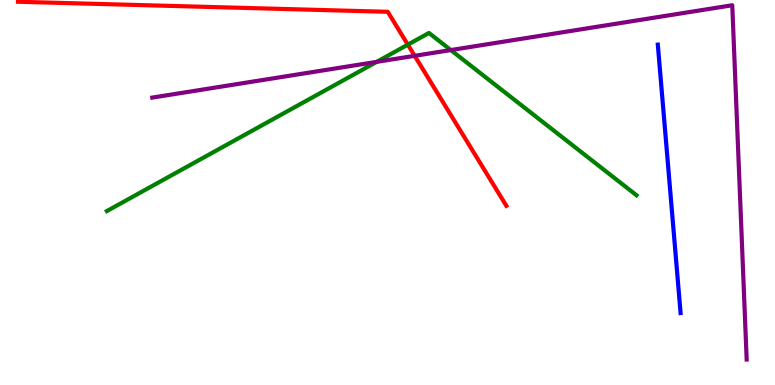[{'lines': ['blue', 'red'], 'intersections': []}, {'lines': ['green', 'red'], 'intersections': [{'x': 5.26, 'y': 8.84}]}, {'lines': ['purple', 'red'], 'intersections': [{'x': 5.35, 'y': 8.55}]}, {'lines': ['blue', 'green'], 'intersections': []}, {'lines': ['blue', 'purple'], 'intersections': []}, {'lines': ['green', 'purple'], 'intersections': [{'x': 4.86, 'y': 8.39}, {'x': 5.82, 'y': 8.7}]}]